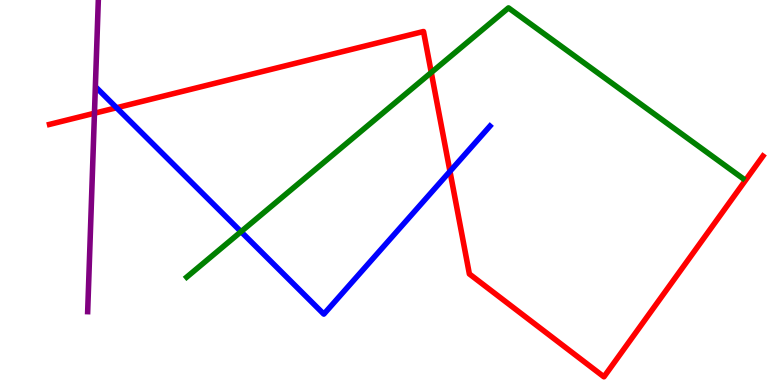[{'lines': ['blue', 'red'], 'intersections': [{'x': 1.5, 'y': 7.2}, {'x': 5.81, 'y': 5.55}]}, {'lines': ['green', 'red'], 'intersections': [{'x': 5.56, 'y': 8.12}]}, {'lines': ['purple', 'red'], 'intersections': [{'x': 1.22, 'y': 7.06}]}, {'lines': ['blue', 'green'], 'intersections': [{'x': 3.11, 'y': 3.98}]}, {'lines': ['blue', 'purple'], 'intersections': []}, {'lines': ['green', 'purple'], 'intersections': []}]